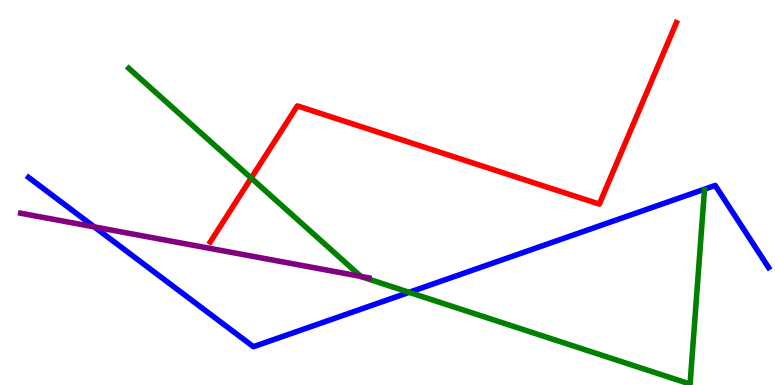[{'lines': ['blue', 'red'], 'intersections': []}, {'lines': ['green', 'red'], 'intersections': [{'x': 3.24, 'y': 5.38}]}, {'lines': ['purple', 'red'], 'intersections': []}, {'lines': ['blue', 'green'], 'intersections': [{'x': 5.28, 'y': 2.41}]}, {'lines': ['blue', 'purple'], 'intersections': [{'x': 1.22, 'y': 4.11}]}, {'lines': ['green', 'purple'], 'intersections': [{'x': 4.66, 'y': 2.82}]}]